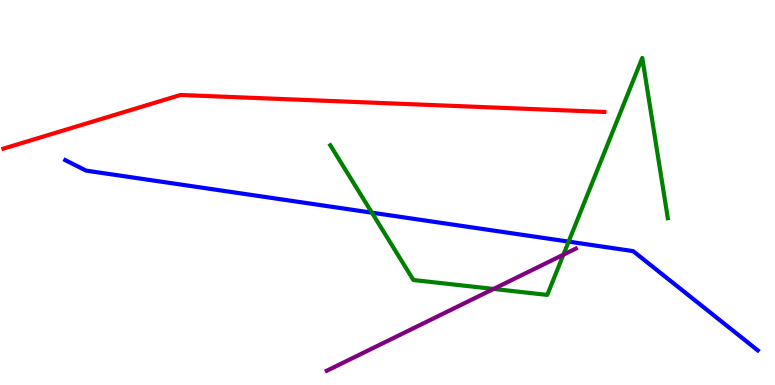[{'lines': ['blue', 'red'], 'intersections': []}, {'lines': ['green', 'red'], 'intersections': []}, {'lines': ['purple', 'red'], 'intersections': []}, {'lines': ['blue', 'green'], 'intersections': [{'x': 4.8, 'y': 4.48}, {'x': 7.34, 'y': 3.72}]}, {'lines': ['blue', 'purple'], 'intersections': []}, {'lines': ['green', 'purple'], 'intersections': [{'x': 6.37, 'y': 2.5}, {'x': 7.27, 'y': 3.38}]}]